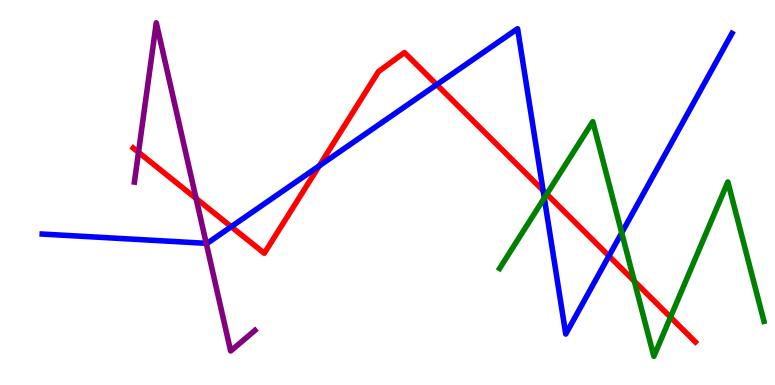[{'lines': ['blue', 'red'], 'intersections': [{'x': 2.98, 'y': 4.11}, {'x': 4.12, 'y': 5.69}, {'x': 5.64, 'y': 7.8}, {'x': 7.01, 'y': 5.05}, {'x': 7.86, 'y': 3.35}]}, {'lines': ['green', 'red'], 'intersections': [{'x': 7.06, 'y': 4.96}, {'x': 8.18, 'y': 2.7}, {'x': 8.65, 'y': 1.76}]}, {'lines': ['purple', 'red'], 'intersections': [{'x': 1.79, 'y': 6.04}, {'x': 2.53, 'y': 4.84}]}, {'lines': ['blue', 'green'], 'intersections': [{'x': 7.02, 'y': 4.86}, {'x': 8.02, 'y': 3.95}]}, {'lines': ['blue', 'purple'], 'intersections': [{'x': 2.66, 'y': 3.68}]}, {'lines': ['green', 'purple'], 'intersections': []}]